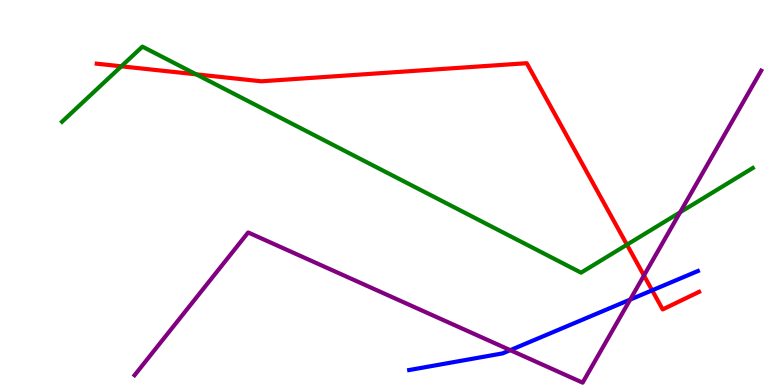[{'lines': ['blue', 'red'], 'intersections': [{'x': 8.41, 'y': 2.46}]}, {'lines': ['green', 'red'], 'intersections': [{'x': 1.57, 'y': 8.28}, {'x': 2.53, 'y': 8.07}, {'x': 8.09, 'y': 3.64}]}, {'lines': ['purple', 'red'], 'intersections': [{'x': 8.31, 'y': 2.84}]}, {'lines': ['blue', 'green'], 'intersections': []}, {'lines': ['blue', 'purple'], 'intersections': [{'x': 6.58, 'y': 0.905}, {'x': 8.13, 'y': 2.22}]}, {'lines': ['green', 'purple'], 'intersections': [{'x': 8.78, 'y': 4.49}]}]